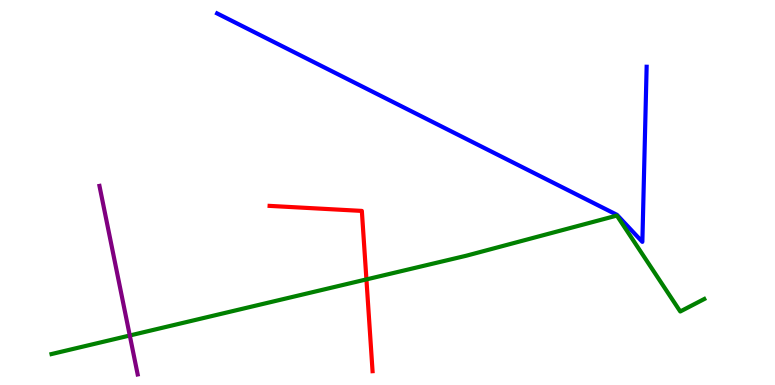[{'lines': ['blue', 'red'], 'intersections': []}, {'lines': ['green', 'red'], 'intersections': [{'x': 4.73, 'y': 2.74}]}, {'lines': ['purple', 'red'], 'intersections': []}, {'lines': ['blue', 'green'], 'intersections': []}, {'lines': ['blue', 'purple'], 'intersections': []}, {'lines': ['green', 'purple'], 'intersections': [{'x': 1.67, 'y': 1.29}]}]